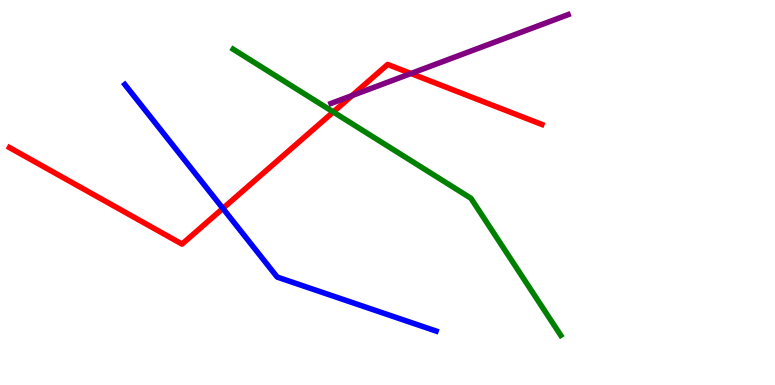[{'lines': ['blue', 'red'], 'intersections': [{'x': 2.88, 'y': 4.59}]}, {'lines': ['green', 'red'], 'intersections': [{'x': 4.3, 'y': 7.09}]}, {'lines': ['purple', 'red'], 'intersections': [{'x': 4.54, 'y': 7.52}, {'x': 5.3, 'y': 8.09}]}, {'lines': ['blue', 'green'], 'intersections': []}, {'lines': ['blue', 'purple'], 'intersections': []}, {'lines': ['green', 'purple'], 'intersections': []}]